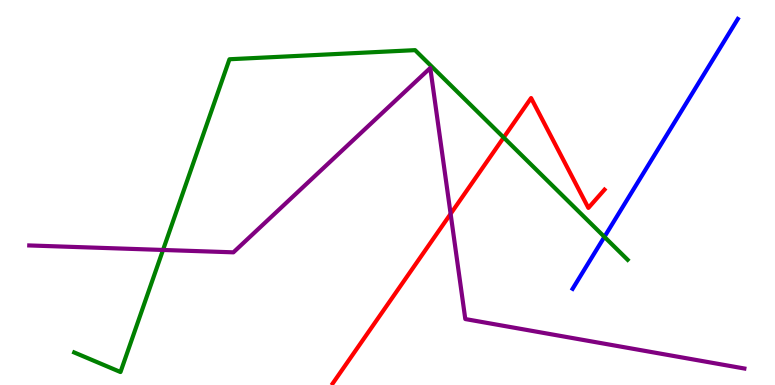[{'lines': ['blue', 'red'], 'intersections': []}, {'lines': ['green', 'red'], 'intersections': [{'x': 6.5, 'y': 6.43}]}, {'lines': ['purple', 'red'], 'intersections': [{'x': 5.81, 'y': 4.45}]}, {'lines': ['blue', 'green'], 'intersections': [{'x': 7.8, 'y': 3.85}]}, {'lines': ['blue', 'purple'], 'intersections': []}, {'lines': ['green', 'purple'], 'intersections': [{'x': 2.1, 'y': 3.51}]}]